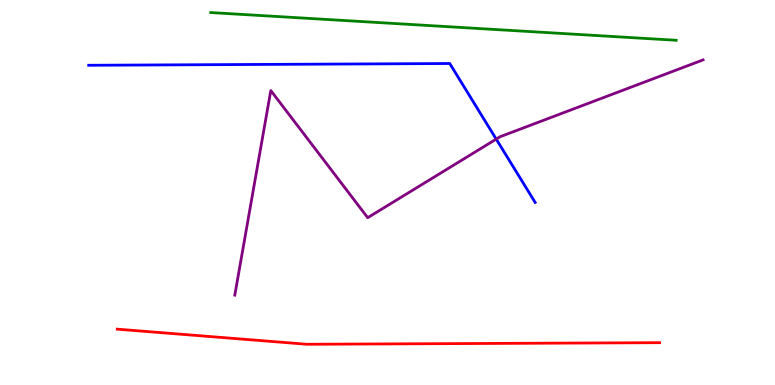[{'lines': ['blue', 'red'], 'intersections': []}, {'lines': ['green', 'red'], 'intersections': []}, {'lines': ['purple', 'red'], 'intersections': []}, {'lines': ['blue', 'green'], 'intersections': []}, {'lines': ['blue', 'purple'], 'intersections': [{'x': 6.4, 'y': 6.39}]}, {'lines': ['green', 'purple'], 'intersections': []}]